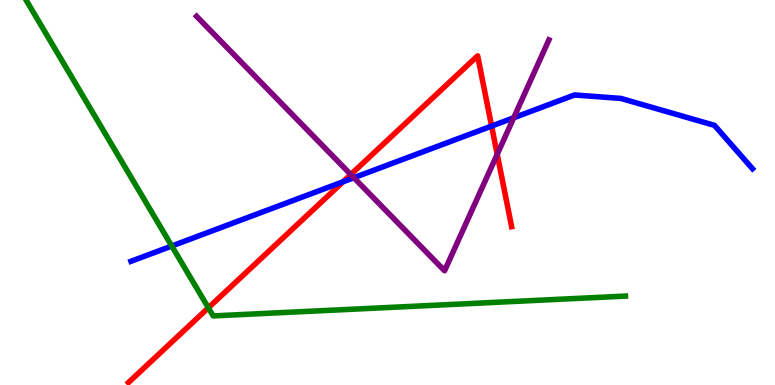[{'lines': ['blue', 'red'], 'intersections': [{'x': 4.43, 'y': 5.28}, {'x': 6.34, 'y': 6.73}]}, {'lines': ['green', 'red'], 'intersections': [{'x': 2.69, 'y': 2.01}]}, {'lines': ['purple', 'red'], 'intersections': [{'x': 4.53, 'y': 5.47}, {'x': 6.42, 'y': 5.99}]}, {'lines': ['blue', 'green'], 'intersections': [{'x': 2.22, 'y': 3.61}]}, {'lines': ['blue', 'purple'], 'intersections': [{'x': 4.57, 'y': 5.38}, {'x': 6.63, 'y': 6.94}]}, {'lines': ['green', 'purple'], 'intersections': []}]